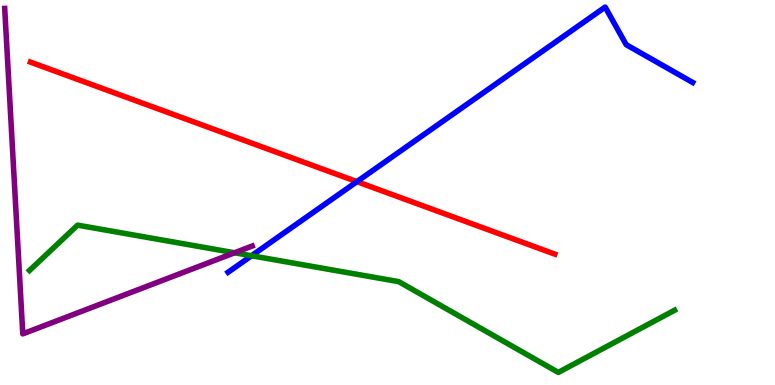[{'lines': ['blue', 'red'], 'intersections': [{'x': 4.61, 'y': 5.28}]}, {'lines': ['green', 'red'], 'intersections': []}, {'lines': ['purple', 'red'], 'intersections': []}, {'lines': ['blue', 'green'], 'intersections': [{'x': 3.25, 'y': 3.36}]}, {'lines': ['blue', 'purple'], 'intersections': []}, {'lines': ['green', 'purple'], 'intersections': [{'x': 3.03, 'y': 3.43}]}]